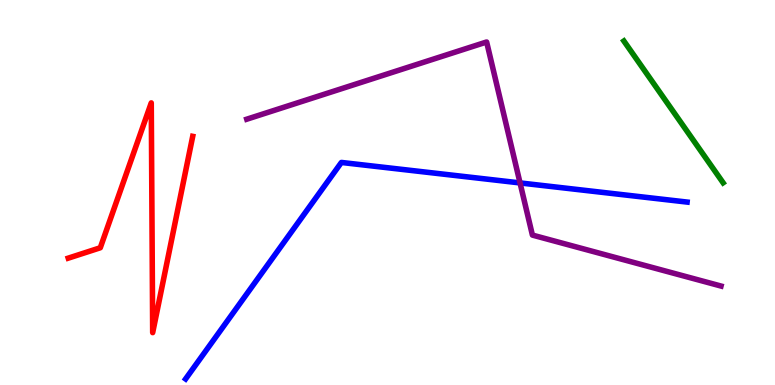[{'lines': ['blue', 'red'], 'intersections': []}, {'lines': ['green', 'red'], 'intersections': []}, {'lines': ['purple', 'red'], 'intersections': []}, {'lines': ['blue', 'green'], 'intersections': []}, {'lines': ['blue', 'purple'], 'intersections': [{'x': 6.71, 'y': 5.25}]}, {'lines': ['green', 'purple'], 'intersections': []}]